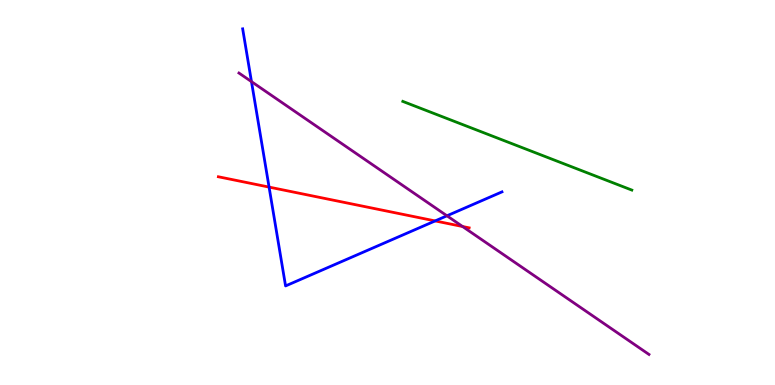[{'lines': ['blue', 'red'], 'intersections': [{'x': 3.47, 'y': 5.14}, {'x': 5.61, 'y': 4.26}]}, {'lines': ['green', 'red'], 'intersections': []}, {'lines': ['purple', 'red'], 'intersections': [{'x': 5.97, 'y': 4.12}]}, {'lines': ['blue', 'green'], 'intersections': []}, {'lines': ['blue', 'purple'], 'intersections': [{'x': 3.24, 'y': 7.88}, {'x': 5.77, 'y': 4.4}]}, {'lines': ['green', 'purple'], 'intersections': []}]